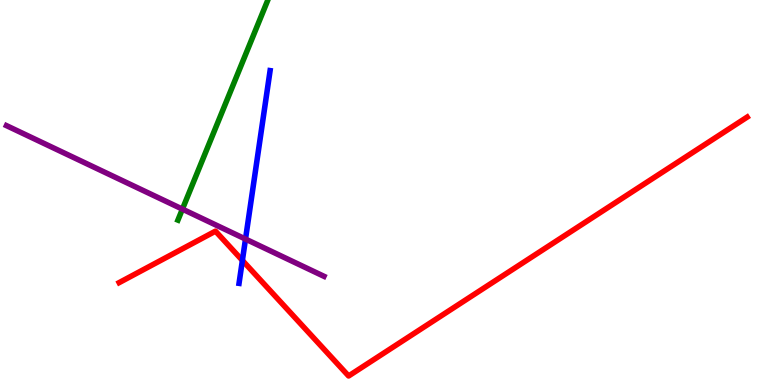[{'lines': ['blue', 'red'], 'intersections': [{'x': 3.13, 'y': 3.24}]}, {'lines': ['green', 'red'], 'intersections': []}, {'lines': ['purple', 'red'], 'intersections': []}, {'lines': ['blue', 'green'], 'intersections': []}, {'lines': ['blue', 'purple'], 'intersections': [{'x': 3.17, 'y': 3.79}]}, {'lines': ['green', 'purple'], 'intersections': [{'x': 2.35, 'y': 4.57}]}]